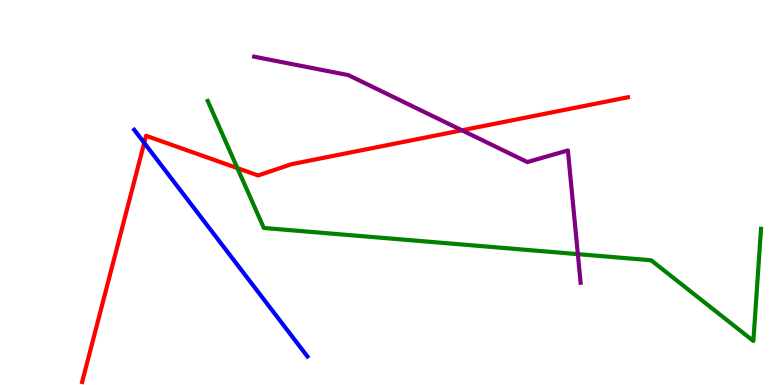[{'lines': ['blue', 'red'], 'intersections': [{'x': 1.86, 'y': 6.29}]}, {'lines': ['green', 'red'], 'intersections': [{'x': 3.06, 'y': 5.63}]}, {'lines': ['purple', 'red'], 'intersections': [{'x': 5.96, 'y': 6.62}]}, {'lines': ['blue', 'green'], 'intersections': []}, {'lines': ['blue', 'purple'], 'intersections': []}, {'lines': ['green', 'purple'], 'intersections': [{'x': 7.46, 'y': 3.4}]}]